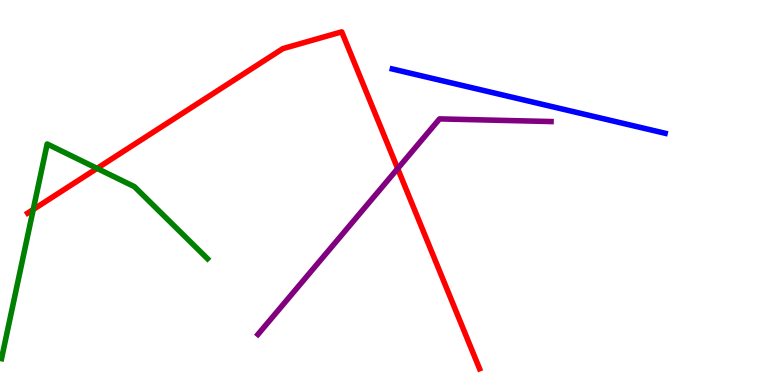[{'lines': ['blue', 'red'], 'intersections': []}, {'lines': ['green', 'red'], 'intersections': [{'x': 0.429, 'y': 4.56}, {'x': 1.25, 'y': 5.63}]}, {'lines': ['purple', 'red'], 'intersections': [{'x': 5.13, 'y': 5.62}]}, {'lines': ['blue', 'green'], 'intersections': []}, {'lines': ['blue', 'purple'], 'intersections': []}, {'lines': ['green', 'purple'], 'intersections': []}]